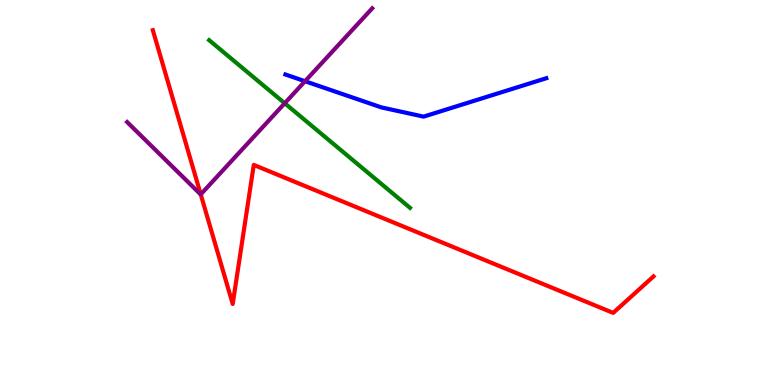[{'lines': ['blue', 'red'], 'intersections': []}, {'lines': ['green', 'red'], 'intersections': []}, {'lines': ['purple', 'red'], 'intersections': [{'x': 2.59, 'y': 4.95}]}, {'lines': ['blue', 'green'], 'intersections': []}, {'lines': ['blue', 'purple'], 'intersections': [{'x': 3.94, 'y': 7.89}]}, {'lines': ['green', 'purple'], 'intersections': [{'x': 3.67, 'y': 7.32}]}]